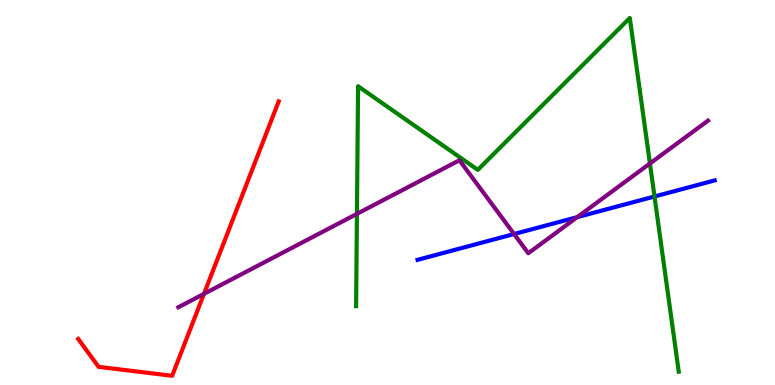[{'lines': ['blue', 'red'], 'intersections': []}, {'lines': ['green', 'red'], 'intersections': []}, {'lines': ['purple', 'red'], 'intersections': [{'x': 2.63, 'y': 2.37}]}, {'lines': ['blue', 'green'], 'intersections': [{'x': 8.45, 'y': 4.9}]}, {'lines': ['blue', 'purple'], 'intersections': [{'x': 6.63, 'y': 3.92}, {'x': 7.45, 'y': 4.36}]}, {'lines': ['green', 'purple'], 'intersections': [{'x': 4.61, 'y': 4.44}, {'x': 8.39, 'y': 5.75}]}]